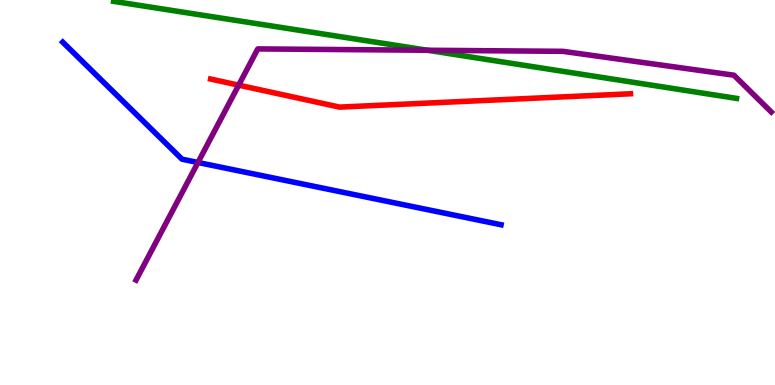[{'lines': ['blue', 'red'], 'intersections': []}, {'lines': ['green', 'red'], 'intersections': []}, {'lines': ['purple', 'red'], 'intersections': [{'x': 3.08, 'y': 7.79}]}, {'lines': ['blue', 'green'], 'intersections': []}, {'lines': ['blue', 'purple'], 'intersections': [{'x': 2.55, 'y': 5.78}]}, {'lines': ['green', 'purple'], 'intersections': [{'x': 5.52, 'y': 8.69}]}]